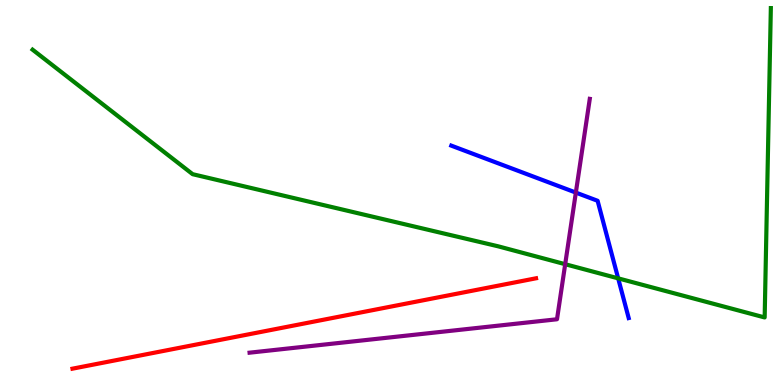[{'lines': ['blue', 'red'], 'intersections': []}, {'lines': ['green', 'red'], 'intersections': []}, {'lines': ['purple', 'red'], 'intersections': []}, {'lines': ['blue', 'green'], 'intersections': [{'x': 7.98, 'y': 2.77}]}, {'lines': ['blue', 'purple'], 'intersections': [{'x': 7.43, 'y': 5.0}]}, {'lines': ['green', 'purple'], 'intersections': [{'x': 7.29, 'y': 3.14}]}]